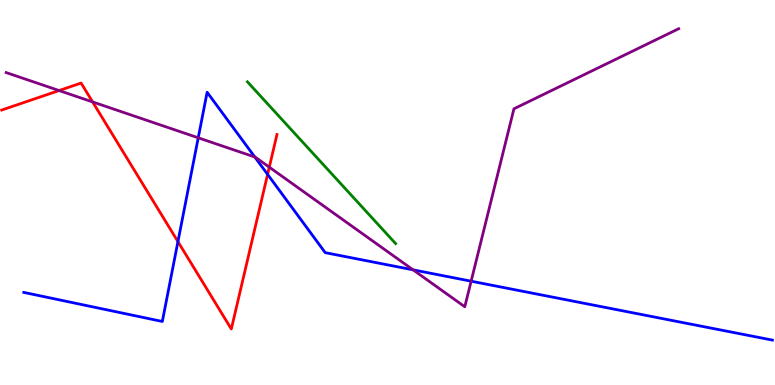[{'lines': ['blue', 'red'], 'intersections': [{'x': 2.3, 'y': 3.72}, {'x': 3.45, 'y': 5.47}]}, {'lines': ['green', 'red'], 'intersections': []}, {'lines': ['purple', 'red'], 'intersections': [{'x': 0.762, 'y': 7.65}, {'x': 1.2, 'y': 7.35}, {'x': 3.47, 'y': 5.66}]}, {'lines': ['blue', 'green'], 'intersections': []}, {'lines': ['blue', 'purple'], 'intersections': [{'x': 2.56, 'y': 6.42}, {'x': 3.29, 'y': 5.92}, {'x': 5.33, 'y': 2.99}, {'x': 6.08, 'y': 2.7}]}, {'lines': ['green', 'purple'], 'intersections': []}]